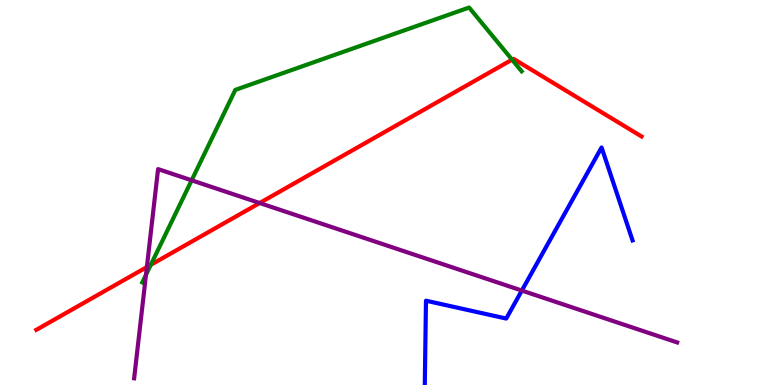[{'lines': ['blue', 'red'], 'intersections': []}, {'lines': ['green', 'red'], 'intersections': [{'x': 1.95, 'y': 3.12}, {'x': 6.61, 'y': 8.45}]}, {'lines': ['purple', 'red'], 'intersections': [{'x': 1.9, 'y': 3.06}, {'x': 3.35, 'y': 4.73}]}, {'lines': ['blue', 'green'], 'intersections': []}, {'lines': ['blue', 'purple'], 'intersections': [{'x': 6.73, 'y': 2.45}]}, {'lines': ['green', 'purple'], 'intersections': [{'x': 1.88, 'y': 2.86}, {'x': 2.47, 'y': 5.32}]}]